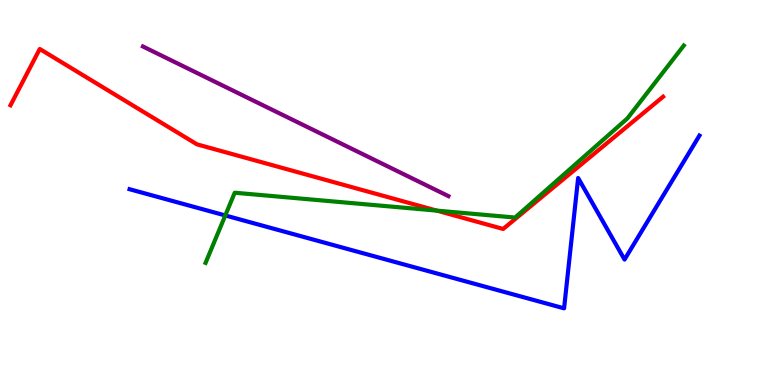[{'lines': ['blue', 'red'], 'intersections': []}, {'lines': ['green', 'red'], 'intersections': [{'x': 5.64, 'y': 4.53}]}, {'lines': ['purple', 'red'], 'intersections': []}, {'lines': ['blue', 'green'], 'intersections': [{'x': 2.91, 'y': 4.4}]}, {'lines': ['blue', 'purple'], 'intersections': []}, {'lines': ['green', 'purple'], 'intersections': []}]